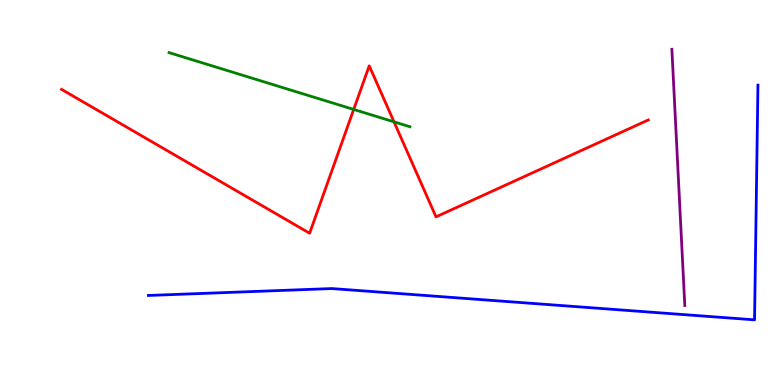[{'lines': ['blue', 'red'], 'intersections': []}, {'lines': ['green', 'red'], 'intersections': [{'x': 4.56, 'y': 7.16}, {'x': 5.08, 'y': 6.84}]}, {'lines': ['purple', 'red'], 'intersections': []}, {'lines': ['blue', 'green'], 'intersections': []}, {'lines': ['blue', 'purple'], 'intersections': []}, {'lines': ['green', 'purple'], 'intersections': []}]